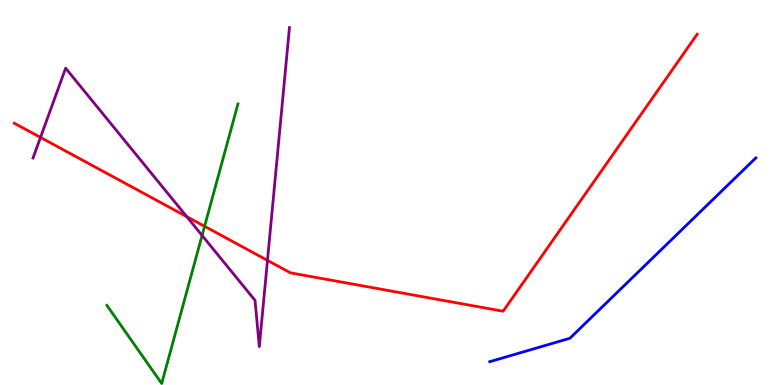[{'lines': ['blue', 'red'], 'intersections': []}, {'lines': ['green', 'red'], 'intersections': [{'x': 2.64, 'y': 4.12}]}, {'lines': ['purple', 'red'], 'intersections': [{'x': 0.523, 'y': 6.43}, {'x': 2.41, 'y': 4.37}, {'x': 3.45, 'y': 3.24}]}, {'lines': ['blue', 'green'], 'intersections': []}, {'lines': ['blue', 'purple'], 'intersections': []}, {'lines': ['green', 'purple'], 'intersections': [{'x': 2.61, 'y': 3.88}]}]